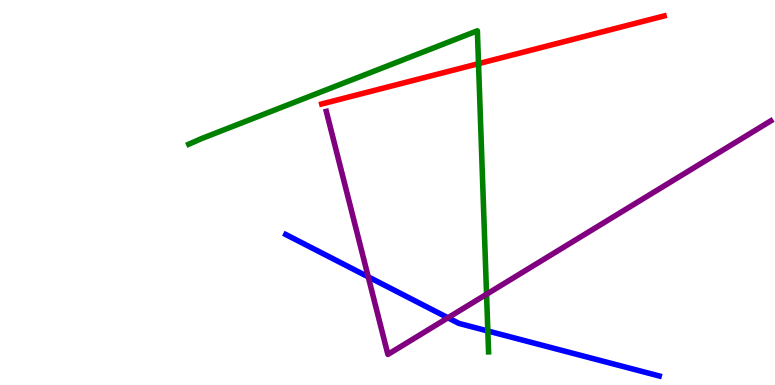[{'lines': ['blue', 'red'], 'intersections': []}, {'lines': ['green', 'red'], 'intersections': [{'x': 6.17, 'y': 8.35}]}, {'lines': ['purple', 'red'], 'intersections': []}, {'lines': ['blue', 'green'], 'intersections': [{'x': 6.29, 'y': 1.4}]}, {'lines': ['blue', 'purple'], 'intersections': [{'x': 4.75, 'y': 2.81}, {'x': 5.78, 'y': 1.75}]}, {'lines': ['green', 'purple'], 'intersections': [{'x': 6.28, 'y': 2.36}]}]